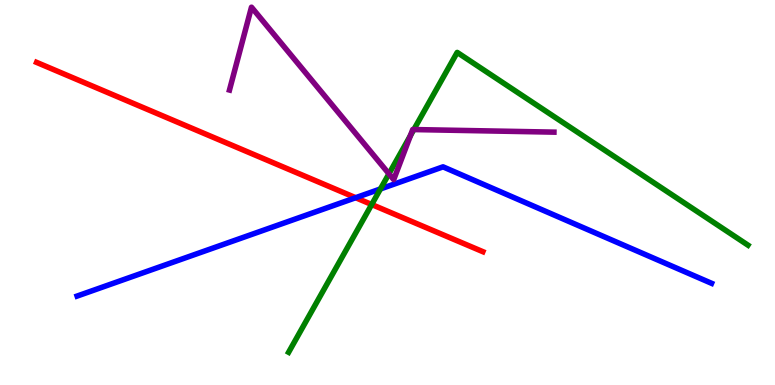[{'lines': ['blue', 'red'], 'intersections': [{'x': 4.59, 'y': 4.86}]}, {'lines': ['green', 'red'], 'intersections': [{'x': 4.8, 'y': 4.69}]}, {'lines': ['purple', 'red'], 'intersections': []}, {'lines': ['blue', 'green'], 'intersections': [{'x': 4.91, 'y': 5.09}]}, {'lines': ['blue', 'purple'], 'intersections': []}, {'lines': ['green', 'purple'], 'intersections': [{'x': 5.02, 'y': 5.49}, {'x': 5.3, 'y': 6.48}, {'x': 5.34, 'y': 6.63}]}]